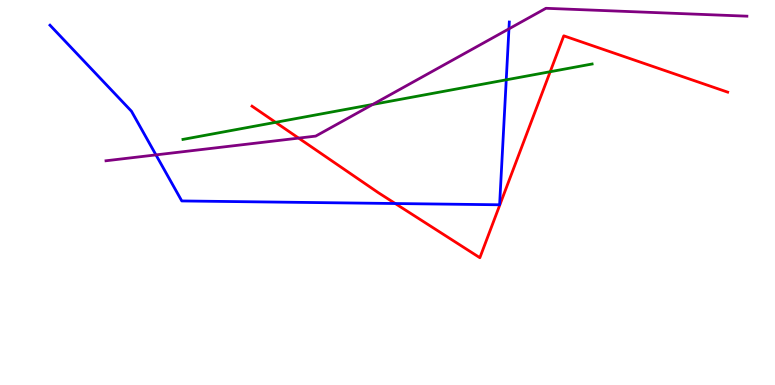[{'lines': ['blue', 'red'], 'intersections': [{'x': 5.1, 'y': 4.71}]}, {'lines': ['green', 'red'], 'intersections': [{'x': 3.56, 'y': 6.82}, {'x': 7.1, 'y': 8.14}]}, {'lines': ['purple', 'red'], 'intersections': [{'x': 3.85, 'y': 6.41}]}, {'lines': ['blue', 'green'], 'intersections': [{'x': 6.53, 'y': 7.93}]}, {'lines': ['blue', 'purple'], 'intersections': [{'x': 2.01, 'y': 5.98}, {'x': 6.57, 'y': 9.25}]}, {'lines': ['green', 'purple'], 'intersections': [{'x': 4.81, 'y': 7.29}]}]